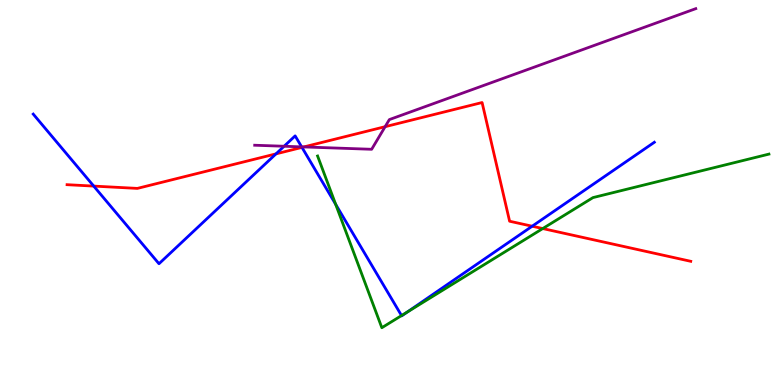[{'lines': ['blue', 'red'], 'intersections': [{'x': 1.21, 'y': 5.17}, {'x': 3.56, 'y': 6.0}, {'x': 3.9, 'y': 6.17}, {'x': 6.87, 'y': 4.12}]}, {'lines': ['green', 'red'], 'intersections': [{'x': 7.0, 'y': 4.06}]}, {'lines': ['purple', 'red'], 'intersections': [{'x': 3.92, 'y': 6.18}, {'x': 4.97, 'y': 6.71}]}, {'lines': ['blue', 'green'], 'intersections': [{'x': 4.33, 'y': 4.69}, {'x': 5.18, 'y': 1.8}, {'x': 5.25, 'y': 1.89}]}, {'lines': ['blue', 'purple'], 'intersections': [{'x': 3.67, 'y': 6.2}, {'x': 3.89, 'y': 6.19}]}, {'lines': ['green', 'purple'], 'intersections': []}]